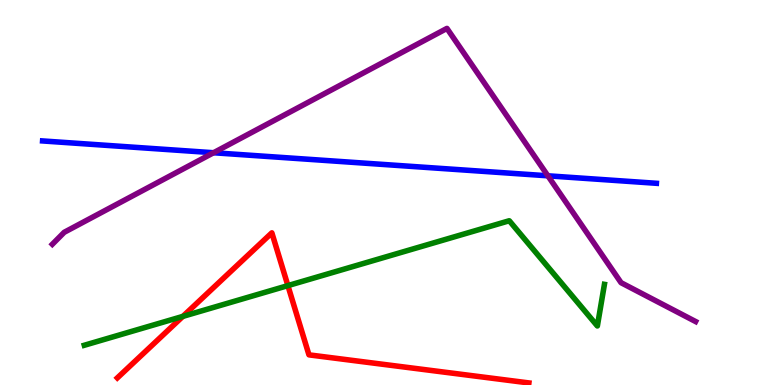[{'lines': ['blue', 'red'], 'intersections': []}, {'lines': ['green', 'red'], 'intersections': [{'x': 2.36, 'y': 1.78}, {'x': 3.71, 'y': 2.58}]}, {'lines': ['purple', 'red'], 'intersections': []}, {'lines': ['blue', 'green'], 'intersections': []}, {'lines': ['blue', 'purple'], 'intersections': [{'x': 2.76, 'y': 6.03}, {'x': 7.07, 'y': 5.43}]}, {'lines': ['green', 'purple'], 'intersections': []}]